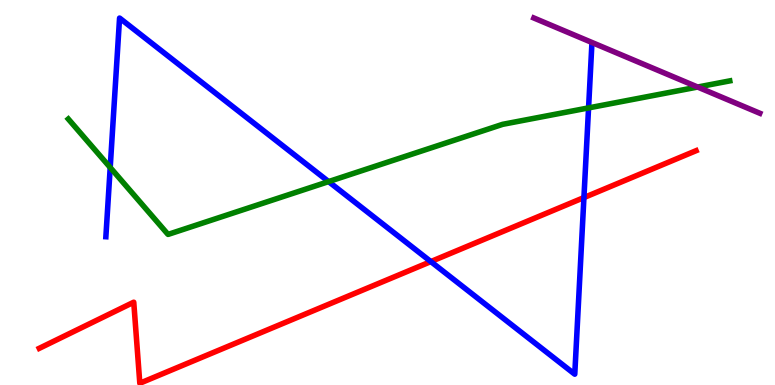[{'lines': ['blue', 'red'], 'intersections': [{'x': 5.56, 'y': 3.21}, {'x': 7.53, 'y': 4.87}]}, {'lines': ['green', 'red'], 'intersections': []}, {'lines': ['purple', 'red'], 'intersections': []}, {'lines': ['blue', 'green'], 'intersections': [{'x': 1.42, 'y': 5.65}, {'x': 4.24, 'y': 5.28}, {'x': 7.59, 'y': 7.2}]}, {'lines': ['blue', 'purple'], 'intersections': []}, {'lines': ['green', 'purple'], 'intersections': [{'x': 9.0, 'y': 7.74}]}]